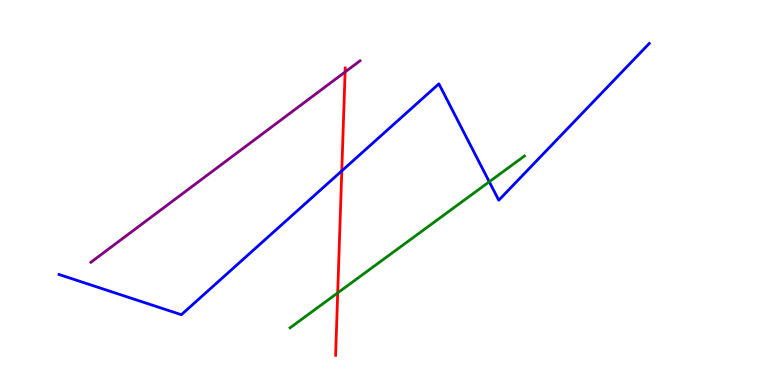[{'lines': ['blue', 'red'], 'intersections': [{'x': 4.41, 'y': 5.56}]}, {'lines': ['green', 'red'], 'intersections': [{'x': 4.36, 'y': 2.39}]}, {'lines': ['purple', 'red'], 'intersections': [{'x': 4.45, 'y': 8.13}]}, {'lines': ['blue', 'green'], 'intersections': [{'x': 6.31, 'y': 5.28}]}, {'lines': ['blue', 'purple'], 'intersections': []}, {'lines': ['green', 'purple'], 'intersections': []}]